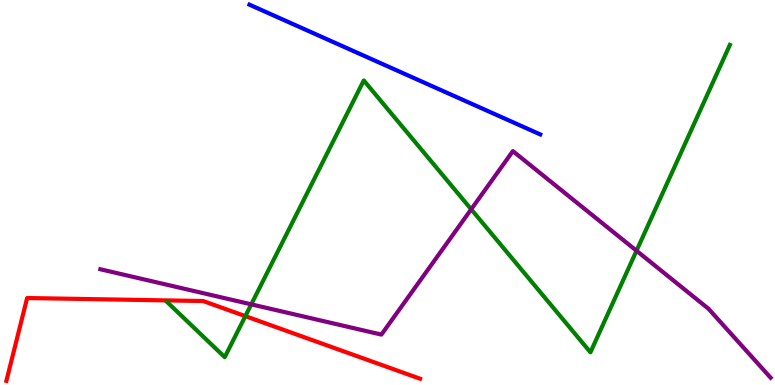[{'lines': ['blue', 'red'], 'intersections': []}, {'lines': ['green', 'red'], 'intersections': [{'x': 3.17, 'y': 1.79}]}, {'lines': ['purple', 'red'], 'intersections': []}, {'lines': ['blue', 'green'], 'intersections': []}, {'lines': ['blue', 'purple'], 'intersections': []}, {'lines': ['green', 'purple'], 'intersections': [{'x': 3.24, 'y': 2.1}, {'x': 6.08, 'y': 4.56}, {'x': 8.21, 'y': 3.49}]}]